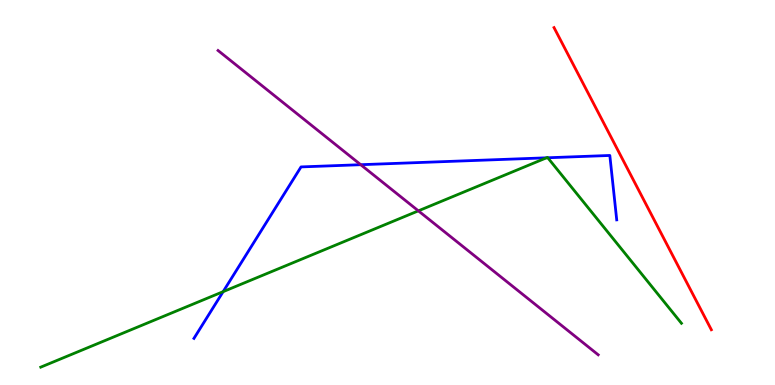[{'lines': ['blue', 'red'], 'intersections': []}, {'lines': ['green', 'red'], 'intersections': []}, {'lines': ['purple', 'red'], 'intersections': []}, {'lines': ['blue', 'green'], 'intersections': [{'x': 2.88, 'y': 2.42}, {'x': 7.05, 'y': 5.9}, {'x': 7.07, 'y': 5.9}]}, {'lines': ['blue', 'purple'], 'intersections': [{'x': 4.65, 'y': 5.72}]}, {'lines': ['green', 'purple'], 'intersections': [{'x': 5.4, 'y': 4.52}]}]